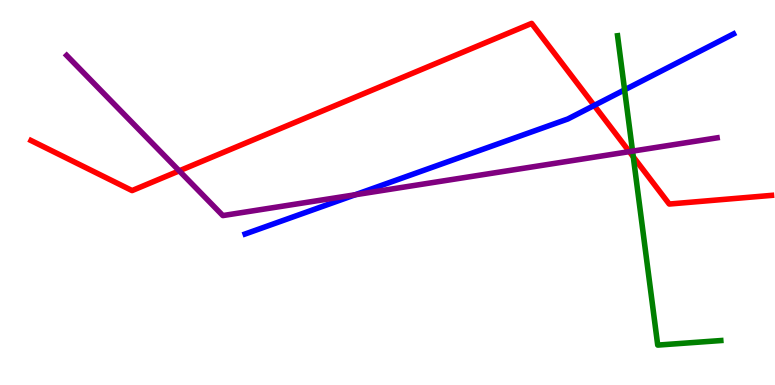[{'lines': ['blue', 'red'], 'intersections': [{'x': 7.67, 'y': 7.26}]}, {'lines': ['green', 'red'], 'intersections': [{'x': 8.17, 'y': 5.93}]}, {'lines': ['purple', 'red'], 'intersections': [{'x': 2.31, 'y': 5.56}, {'x': 8.12, 'y': 6.06}]}, {'lines': ['blue', 'green'], 'intersections': [{'x': 8.06, 'y': 7.67}]}, {'lines': ['blue', 'purple'], 'intersections': [{'x': 4.58, 'y': 4.94}]}, {'lines': ['green', 'purple'], 'intersections': [{'x': 8.16, 'y': 6.07}]}]